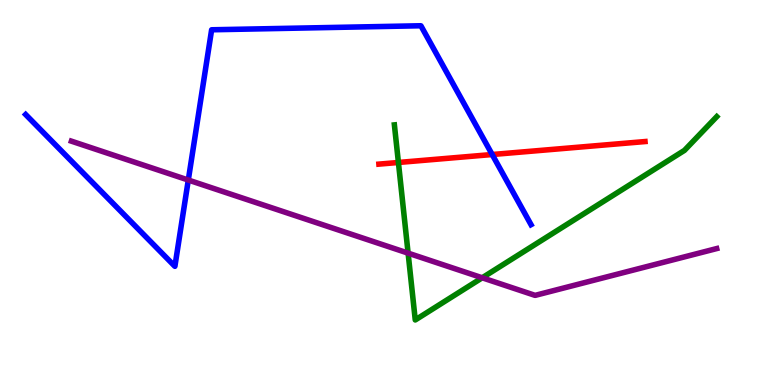[{'lines': ['blue', 'red'], 'intersections': [{'x': 6.35, 'y': 5.99}]}, {'lines': ['green', 'red'], 'intersections': [{'x': 5.14, 'y': 5.78}]}, {'lines': ['purple', 'red'], 'intersections': []}, {'lines': ['blue', 'green'], 'intersections': []}, {'lines': ['blue', 'purple'], 'intersections': [{'x': 2.43, 'y': 5.32}]}, {'lines': ['green', 'purple'], 'intersections': [{'x': 5.27, 'y': 3.42}, {'x': 6.22, 'y': 2.78}]}]